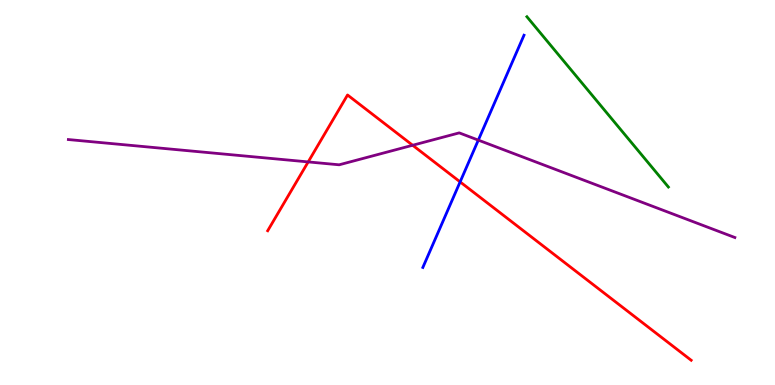[{'lines': ['blue', 'red'], 'intersections': [{'x': 5.94, 'y': 5.28}]}, {'lines': ['green', 'red'], 'intersections': []}, {'lines': ['purple', 'red'], 'intersections': [{'x': 3.98, 'y': 5.79}, {'x': 5.32, 'y': 6.23}]}, {'lines': ['blue', 'green'], 'intersections': []}, {'lines': ['blue', 'purple'], 'intersections': [{'x': 6.17, 'y': 6.36}]}, {'lines': ['green', 'purple'], 'intersections': []}]